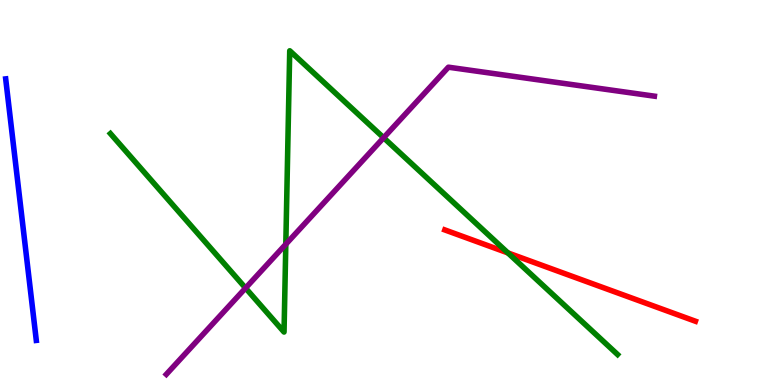[{'lines': ['blue', 'red'], 'intersections': []}, {'lines': ['green', 'red'], 'intersections': [{'x': 6.55, 'y': 3.43}]}, {'lines': ['purple', 'red'], 'intersections': []}, {'lines': ['blue', 'green'], 'intersections': []}, {'lines': ['blue', 'purple'], 'intersections': []}, {'lines': ['green', 'purple'], 'intersections': [{'x': 3.17, 'y': 2.52}, {'x': 3.69, 'y': 3.66}, {'x': 4.95, 'y': 6.42}]}]